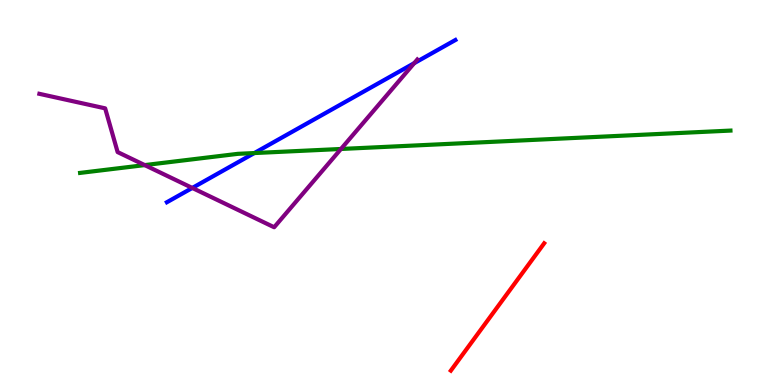[{'lines': ['blue', 'red'], 'intersections': []}, {'lines': ['green', 'red'], 'intersections': []}, {'lines': ['purple', 'red'], 'intersections': []}, {'lines': ['blue', 'green'], 'intersections': [{'x': 3.28, 'y': 6.02}]}, {'lines': ['blue', 'purple'], 'intersections': [{'x': 2.48, 'y': 5.12}, {'x': 5.34, 'y': 8.36}]}, {'lines': ['green', 'purple'], 'intersections': [{'x': 1.87, 'y': 5.71}, {'x': 4.4, 'y': 6.13}]}]